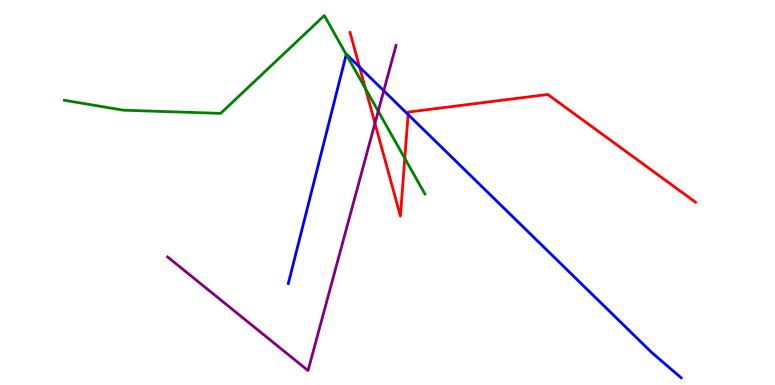[{'lines': ['blue', 'red'], 'intersections': [{'x': 4.64, 'y': 8.26}, {'x': 5.27, 'y': 7.03}]}, {'lines': ['green', 'red'], 'intersections': [{'x': 4.72, 'y': 7.7}, {'x': 5.22, 'y': 5.89}]}, {'lines': ['purple', 'red'], 'intersections': [{'x': 4.84, 'y': 6.8}]}, {'lines': ['blue', 'green'], 'intersections': [{'x': 4.47, 'y': 8.59}]}, {'lines': ['blue', 'purple'], 'intersections': [{'x': 4.95, 'y': 7.64}]}, {'lines': ['green', 'purple'], 'intersections': [{'x': 4.88, 'y': 7.11}]}]